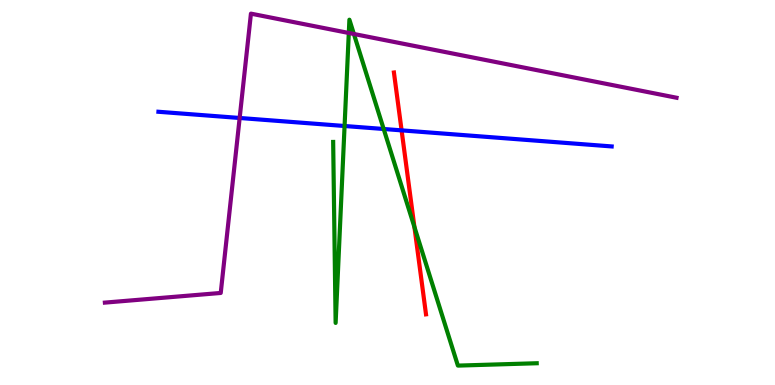[{'lines': ['blue', 'red'], 'intersections': [{'x': 5.18, 'y': 6.61}]}, {'lines': ['green', 'red'], 'intersections': [{'x': 5.35, 'y': 4.1}]}, {'lines': ['purple', 'red'], 'intersections': []}, {'lines': ['blue', 'green'], 'intersections': [{'x': 4.45, 'y': 6.73}, {'x': 4.95, 'y': 6.65}]}, {'lines': ['blue', 'purple'], 'intersections': [{'x': 3.09, 'y': 6.94}]}, {'lines': ['green', 'purple'], 'intersections': [{'x': 4.5, 'y': 9.14}, {'x': 4.57, 'y': 9.12}]}]